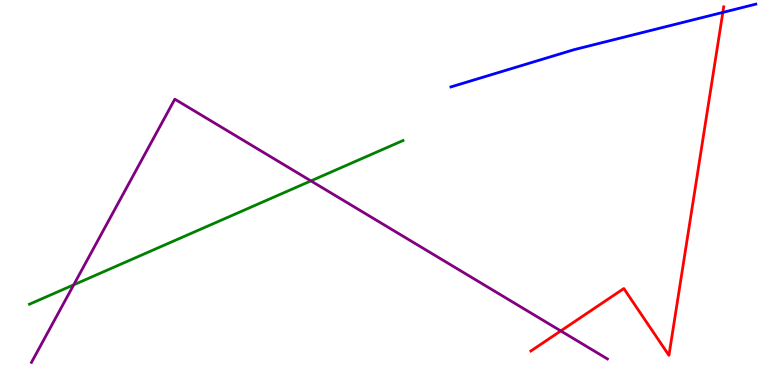[{'lines': ['blue', 'red'], 'intersections': [{'x': 9.33, 'y': 9.68}]}, {'lines': ['green', 'red'], 'intersections': []}, {'lines': ['purple', 'red'], 'intersections': [{'x': 7.24, 'y': 1.4}]}, {'lines': ['blue', 'green'], 'intersections': []}, {'lines': ['blue', 'purple'], 'intersections': []}, {'lines': ['green', 'purple'], 'intersections': [{'x': 0.951, 'y': 2.6}, {'x': 4.01, 'y': 5.3}]}]